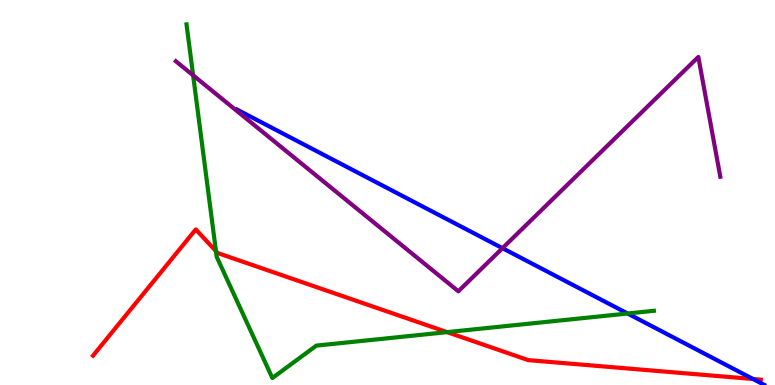[{'lines': ['blue', 'red'], 'intersections': [{'x': 9.72, 'y': 0.156}]}, {'lines': ['green', 'red'], 'intersections': [{'x': 2.79, 'y': 3.48}, {'x': 5.77, 'y': 1.37}]}, {'lines': ['purple', 'red'], 'intersections': []}, {'lines': ['blue', 'green'], 'intersections': [{'x': 8.1, 'y': 1.86}]}, {'lines': ['blue', 'purple'], 'intersections': [{'x': 6.48, 'y': 3.55}]}, {'lines': ['green', 'purple'], 'intersections': [{'x': 2.49, 'y': 8.04}]}]